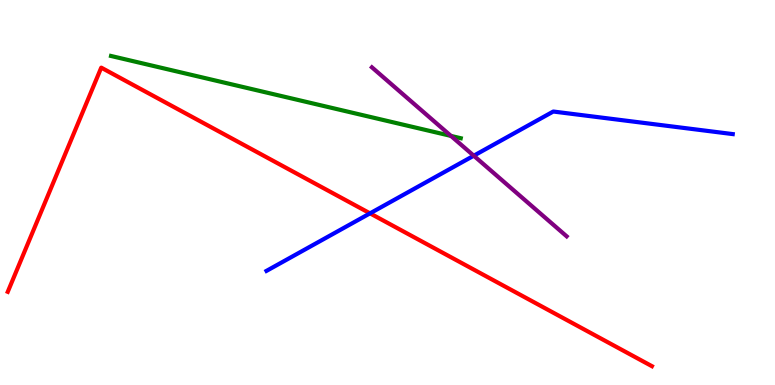[{'lines': ['blue', 'red'], 'intersections': [{'x': 4.77, 'y': 4.46}]}, {'lines': ['green', 'red'], 'intersections': []}, {'lines': ['purple', 'red'], 'intersections': []}, {'lines': ['blue', 'green'], 'intersections': []}, {'lines': ['blue', 'purple'], 'intersections': [{'x': 6.11, 'y': 5.96}]}, {'lines': ['green', 'purple'], 'intersections': [{'x': 5.82, 'y': 6.47}]}]